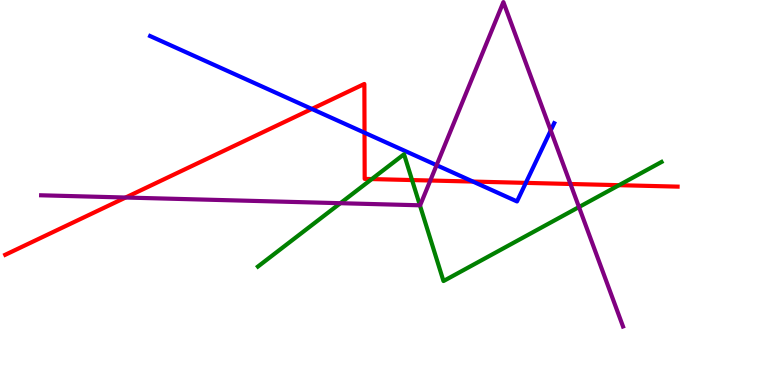[{'lines': ['blue', 'red'], 'intersections': [{'x': 4.02, 'y': 7.17}, {'x': 4.7, 'y': 6.55}, {'x': 6.1, 'y': 5.28}, {'x': 6.78, 'y': 5.25}]}, {'lines': ['green', 'red'], 'intersections': [{'x': 4.8, 'y': 5.35}, {'x': 5.32, 'y': 5.32}, {'x': 7.99, 'y': 5.19}]}, {'lines': ['purple', 'red'], 'intersections': [{'x': 1.62, 'y': 4.87}, {'x': 5.55, 'y': 5.31}, {'x': 7.36, 'y': 5.22}]}, {'lines': ['blue', 'green'], 'intersections': []}, {'lines': ['blue', 'purple'], 'intersections': [{'x': 5.63, 'y': 5.71}, {'x': 7.11, 'y': 6.61}]}, {'lines': ['green', 'purple'], 'intersections': [{'x': 4.39, 'y': 4.72}, {'x': 5.42, 'y': 4.67}, {'x': 7.47, 'y': 4.62}]}]